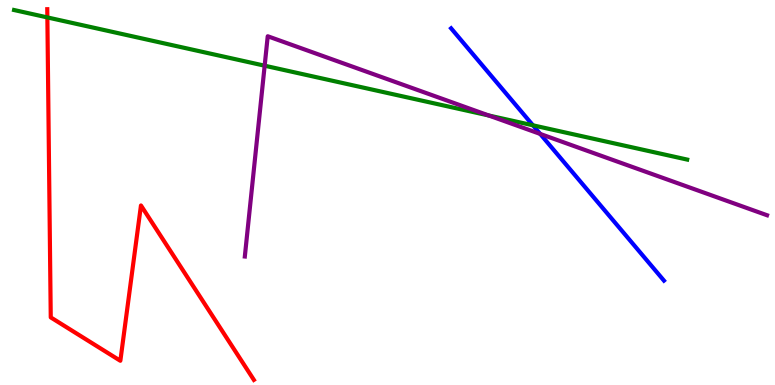[{'lines': ['blue', 'red'], 'intersections': []}, {'lines': ['green', 'red'], 'intersections': [{'x': 0.611, 'y': 9.55}]}, {'lines': ['purple', 'red'], 'intersections': []}, {'lines': ['blue', 'green'], 'intersections': [{'x': 6.88, 'y': 6.75}]}, {'lines': ['blue', 'purple'], 'intersections': [{'x': 6.97, 'y': 6.52}]}, {'lines': ['green', 'purple'], 'intersections': [{'x': 3.41, 'y': 8.29}, {'x': 6.31, 'y': 7.0}]}]